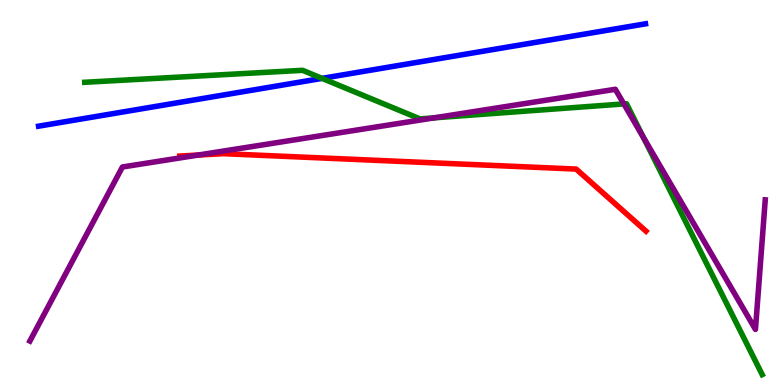[{'lines': ['blue', 'red'], 'intersections': []}, {'lines': ['green', 'red'], 'intersections': []}, {'lines': ['purple', 'red'], 'intersections': [{'x': 2.56, 'y': 5.97}]}, {'lines': ['blue', 'green'], 'intersections': [{'x': 4.16, 'y': 7.96}]}, {'lines': ['blue', 'purple'], 'intersections': []}, {'lines': ['green', 'purple'], 'intersections': [{'x': 5.6, 'y': 6.94}, {'x': 8.05, 'y': 7.3}, {'x': 8.3, 'y': 6.43}]}]